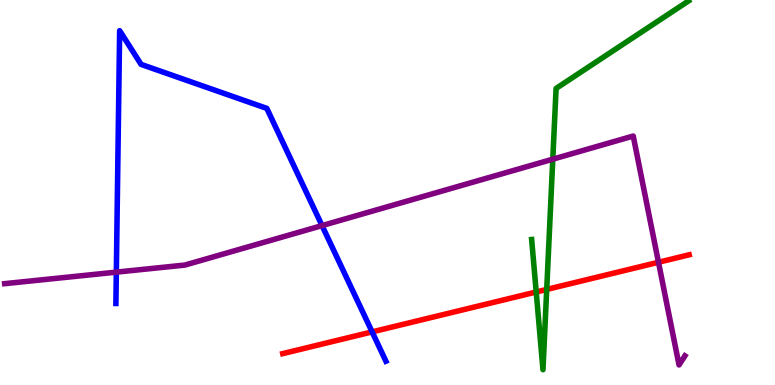[{'lines': ['blue', 'red'], 'intersections': [{'x': 4.8, 'y': 1.38}]}, {'lines': ['green', 'red'], 'intersections': [{'x': 6.92, 'y': 2.42}, {'x': 7.05, 'y': 2.48}]}, {'lines': ['purple', 'red'], 'intersections': [{'x': 8.5, 'y': 3.19}]}, {'lines': ['blue', 'green'], 'intersections': []}, {'lines': ['blue', 'purple'], 'intersections': [{'x': 1.5, 'y': 2.93}, {'x': 4.16, 'y': 4.14}]}, {'lines': ['green', 'purple'], 'intersections': [{'x': 7.13, 'y': 5.87}]}]